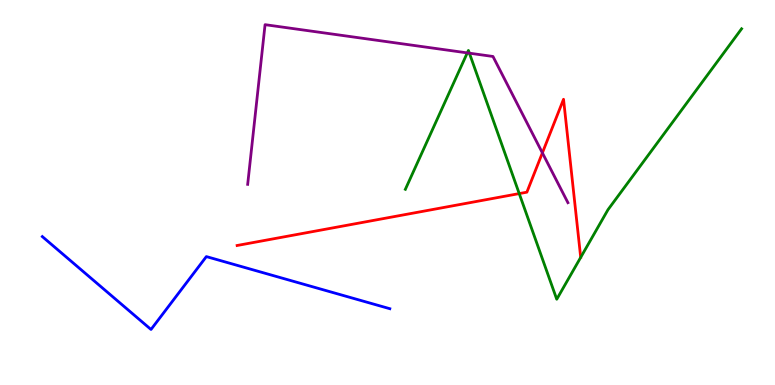[{'lines': ['blue', 'red'], 'intersections': []}, {'lines': ['green', 'red'], 'intersections': [{'x': 6.7, 'y': 4.97}]}, {'lines': ['purple', 'red'], 'intersections': [{'x': 7.0, 'y': 6.03}]}, {'lines': ['blue', 'green'], 'intersections': []}, {'lines': ['blue', 'purple'], 'intersections': []}, {'lines': ['green', 'purple'], 'intersections': [{'x': 6.03, 'y': 8.63}, {'x': 6.06, 'y': 8.62}]}]